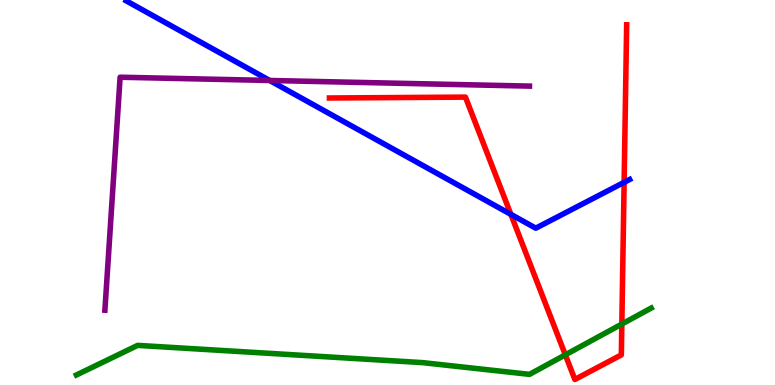[{'lines': ['blue', 'red'], 'intersections': [{'x': 6.59, 'y': 4.43}, {'x': 8.05, 'y': 5.26}]}, {'lines': ['green', 'red'], 'intersections': [{'x': 7.29, 'y': 0.783}, {'x': 8.02, 'y': 1.58}]}, {'lines': ['purple', 'red'], 'intersections': []}, {'lines': ['blue', 'green'], 'intersections': []}, {'lines': ['blue', 'purple'], 'intersections': [{'x': 3.48, 'y': 7.91}]}, {'lines': ['green', 'purple'], 'intersections': []}]